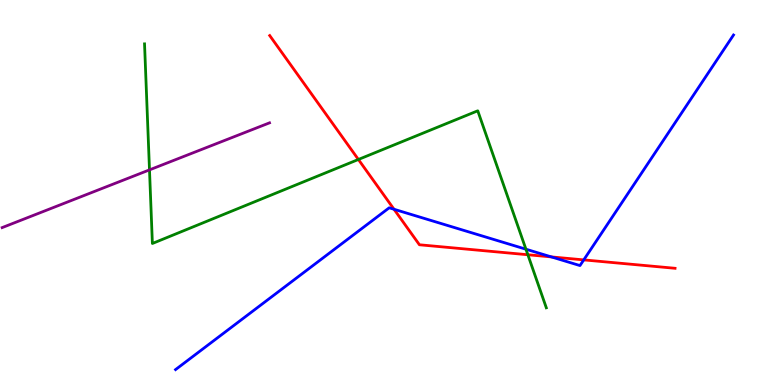[{'lines': ['blue', 'red'], 'intersections': [{'x': 5.08, 'y': 4.56}, {'x': 7.11, 'y': 3.33}, {'x': 7.53, 'y': 3.25}]}, {'lines': ['green', 'red'], 'intersections': [{'x': 4.62, 'y': 5.86}, {'x': 6.81, 'y': 3.38}]}, {'lines': ['purple', 'red'], 'intersections': []}, {'lines': ['blue', 'green'], 'intersections': [{'x': 6.79, 'y': 3.53}]}, {'lines': ['blue', 'purple'], 'intersections': []}, {'lines': ['green', 'purple'], 'intersections': [{'x': 1.93, 'y': 5.59}]}]